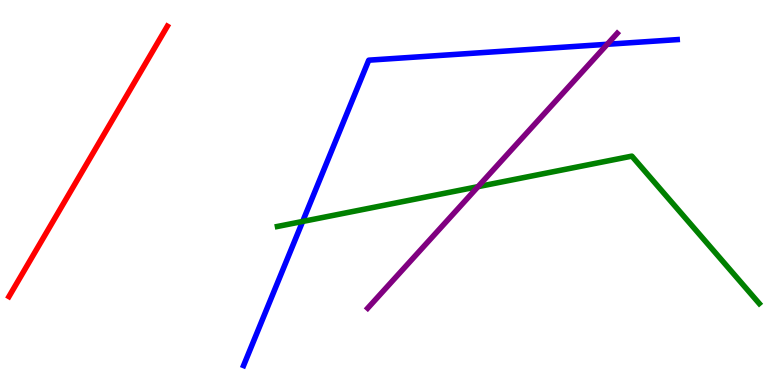[{'lines': ['blue', 'red'], 'intersections': []}, {'lines': ['green', 'red'], 'intersections': []}, {'lines': ['purple', 'red'], 'intersections': []}, {'lines': ['blue', 'green'], 'intersections': [{'x': 3.91, 'y': 4.25}]}, {'lines': ['blue', 'purple'], 'intersections': [{'x': 7.84, 'y': 8.85}]}, {'lines': ['green', 'purple'], 'intersections': [{'x': 6.17, 'y': 5.15}]}]